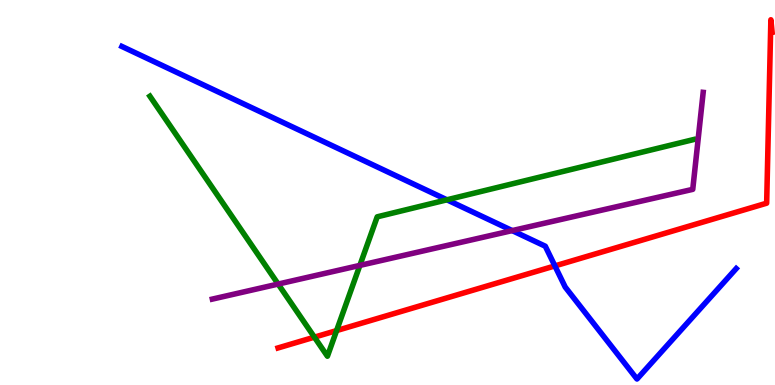[{'lines': ['blue', 'red'], 'intersections': [{'x': 7.16, 'y': 3.09}]}, {'lines': ['green', 'red'], 'intersections': [{'x': 4.06, 'y': 1.24}, {'x': 4.34, 'y': 1.41}]}, {'lines': ['purple', 'red'], 'intersections': []}, {'lines': ['blue', 'green'], 'intersections': [{'x': 5.77, 'y': 4.81}]}, {'lines': ['blue', 'purple'], 'intersections': [{'x': 6.61, 'y': 4.01}]}, {'lines': ['green', 'purple'], 'intersections': [{'x': 3.59, 'y': 2.62}, {'x': 4.64, 'y': 3.11}]}]